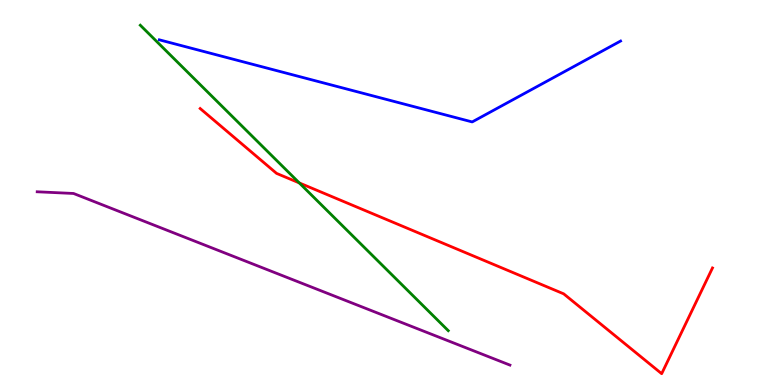[{'lines': ['blue', 'red'], 'intersections': []}, {'lines': ['green', 'red'], 'intersections': [{'x': 3.86, 'y': 5.25}]}, {'lines': ['purple', 'red'], 'intersections': []}, {'lines': ['blue', 'green'], 'intersections': []}, {'lines': ['blue', 'purple'], 'intersections': []}, {'lines': ['green', 'purple'], 'intersections': []}]